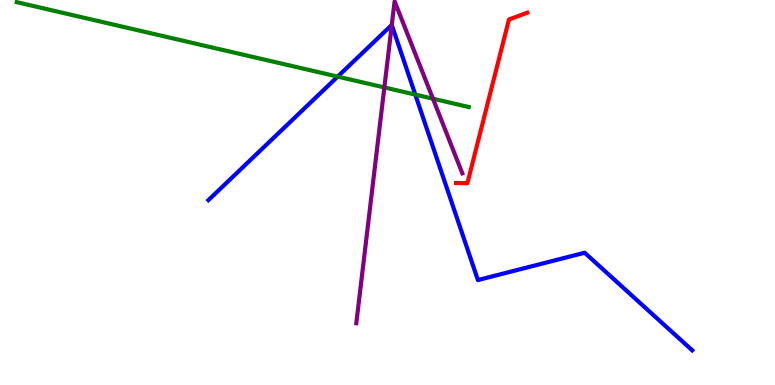[{'lines': ['blue', 'red'], 'intersections': []}, {'lines': ['green', 'red'], 'intersections': []}, {'lines': ['purple', 'red'], 'intersections': []}, {'lines': ['blue', 'green'], 'intersections': [{'x': 4.36, 'y': 8.01}, {'x': 5.36, 'y': 7.54}]}, {'lines': ['blue', 'purple'], 'intersections': [{'x': 5.06, 'y': 9.35}]}, {'lines': ['green', 'purple'], 'intersections': [{'x': 4.96, 'y': 7.73}, {'x': 5.59, 'y': 7.44}]}]